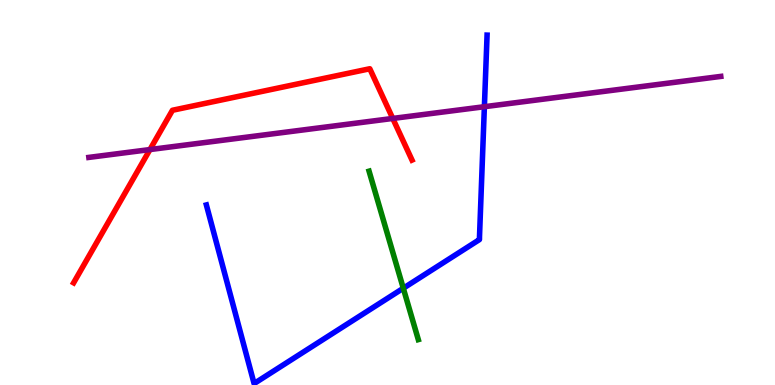[{'lines': ['blue', 'red'], 'intersections': []}, {'lines': ['green', 'red'], 'intersections': []}, {'lines': ['purple', 'red'], 'intersections': [{'x': 1.93, 'y': 6.12}, {'x': 5.07, 'y': 6.92}]}, {'lines': ['blue', 'green'], 'intersections': [{'x': 5.2, 'y': 2.51}]}, {'lines': ['blue', 'purple'], 'intersections': [{'x': 6.25, 'y': 7.23}]}, {'lines': ['green', 'purple'], 'intersections': []}]